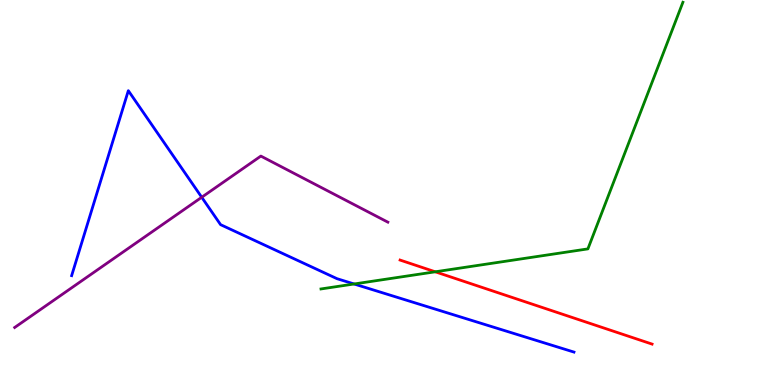[{'lines': ['blue', 'red'], 'intersections': []}, {'lines': ['green', 'red'], 'intersections': [{'x': 5.62, 'y': 2.94}]}, {'lines': ['purple', 'red'], 'intersections': []}, {'lines': ['blue', 'green'], 'intersections': [{'x': 4.57, 'y': 2.62}]}, {'lines': ['blue', 'purple'], 'intersections': [{'x': 2.6, 'y': 4.88}]}, {'lines': ['green', 'purple'], 'intersections': []}]